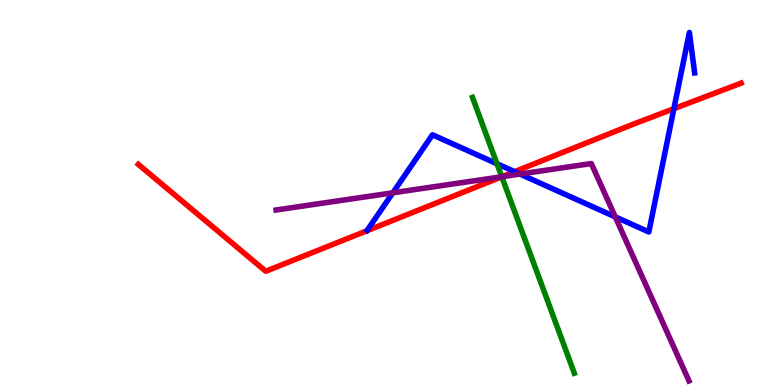[{'lines': ['blue', 'red'], 'intersections': [{'x': 6.64, 'y': 5.54}, {'x': 8.7, 'y': 7.18}]}, {'lines': ['green', 'red'], 'intersections': [{'x': 6.47, 'y': 5.41}]}, {'lines': ['purple', 'red'], 'intersections': [{'x': 6.48, 'y': 5.41}]}, {'lines': ['blue', 'green'], 'intersections': [{'x': 6.41, 'y': 5.75}]}, {'lines': ['blue', 'purple'], 'intersections': [{'x': 5.07, 'y': 4.99}, {'x': 6.71, 'y': 5.48}, {'x': 7.94, 'y': 4.37}]}, {'lines': ['green', 'purple'], 'intersections': [{'x': 6.47, 'y': 5.41}]}]